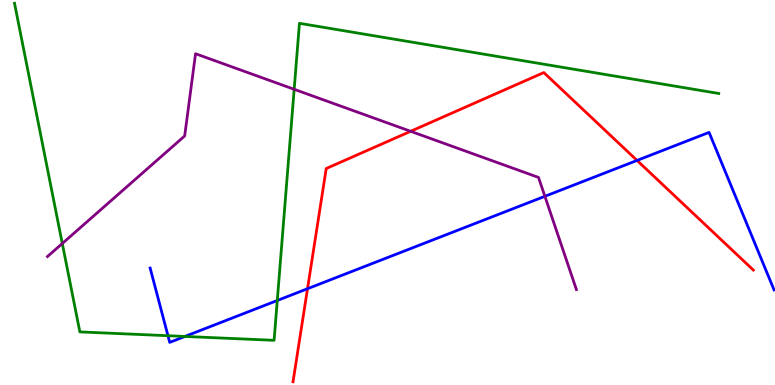[{'lines': ['blue', 'red'], 'intersections': [{'x': 3.97, 'y': 2.5}, {'x': 8.22, 'y': 5.83}]}, {'lines': ['green', 'red'], 'intersections': []}, {'lines': ['purple', 'red'], 'intersections': [{'x': 5.3, 'y': 6.59}]}, {'lines': ['blue', 'green'], 'intersections': [{'x': 2.17, 'y': 1.28}, {'x': 2.39, 'y': 1.26}, {'x': 3.58, 'y': 2.19}]}, {'lines': ['blue', 'purple'], 'intersections': [{'x': 7.03, 'y': 4.9}]}, {'lines': ['green', 'purple'], 'intersections': [{'x': 0.804, 'y': 3.67}, {'x': 3.8, 'y': 7.68}]}]